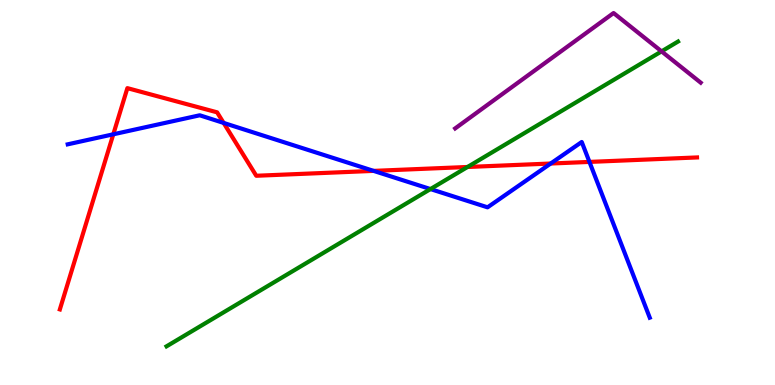[{'lines': ['blue', 'red'], 'intersections': [{'x': 1.46, 'y': 6.51}, {'x': 2.89, 'y': 6.81}, {'x': 4.82, 'y': 5.56}, {'x': 7.11, 'y': 5.75}, {'x': 7.61, 'y': 5.79}]}, {'lines': ['green', 'red'], 'intersections': [{'x': 6.03, 'y': 5.66}]}, {'lines': ['purple', 'red'], 'intersections': []}, {'lines': ['blue', 'green'], 'intersections': [{'x': 5.55, 'y': 5.09}]}, {'lines': ['blue', 'purple'], 'intersections': []}, {'lines': ['green', 'purple'], 'intersections': [{'x': 8.54, 'y': 8.67}]}]